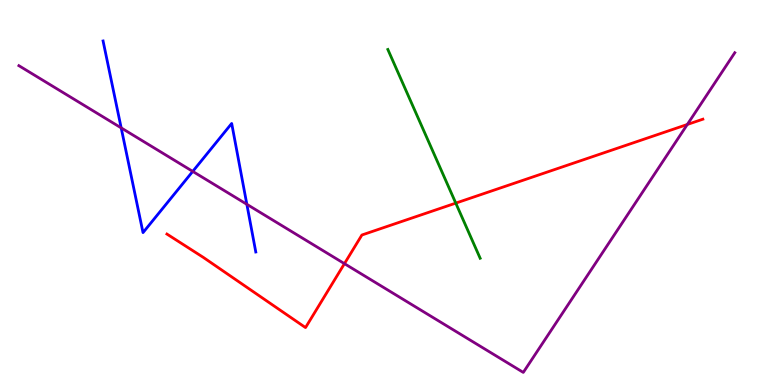[{'lines': ['blue', 'red'], 'intersections': []}, {'lines': ['green', 'red'], 'intersections': [{'x': 5.88, 'y': 4.72}]}, {'lines': ['purple', 'red'], 'intersections': [{'x': 4.44, 'y': 3.15}, {'x': 8.87, 'y': 6.77}]}, {'lines': ['blue', 'green'], 'intersections': []}, {'lines': ['blue', 'purple'], 'intersections': [{'x': 1.56, 'y': 6.68}, {'x': 2.49, 'y': 5.55}, {'x': 3.19, 'y': 4.69}]}, {'lines': ['green', 'purple'], 'intersections': []}]